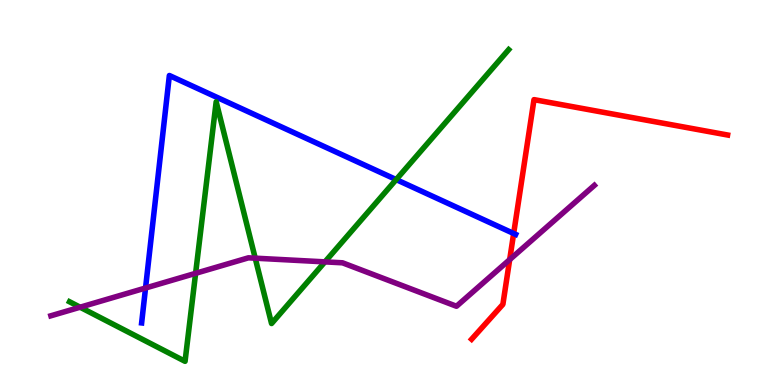[{'lines': ['blue', 'red'], 'intersections': [{'x': 6.63, 'y': 3.94}]}, {'lines': ['green', 'red'], 'intersections': []}, {'lines': ['purple', 'red'], 'intersections': [{'x': 6.58, 'y': 3.26}]}, {'lines': ['blue', 'green'], 'intersections': [{'x': 5.11, 'y': 5.34}]}, {'lines': ['blue', 'purple'], 'intersections': [{'x': 1.88, 'y': 2.52}]}, {'lines': ['green', 'purple'], 'intersections': [{'x': 1.03, 'y': 2.02}, {'x': 2.52, 'y': 2.9}, {'x': 3.29, 'y': 3.29}, {'x': 4.19, 'y': 3.2}]}]